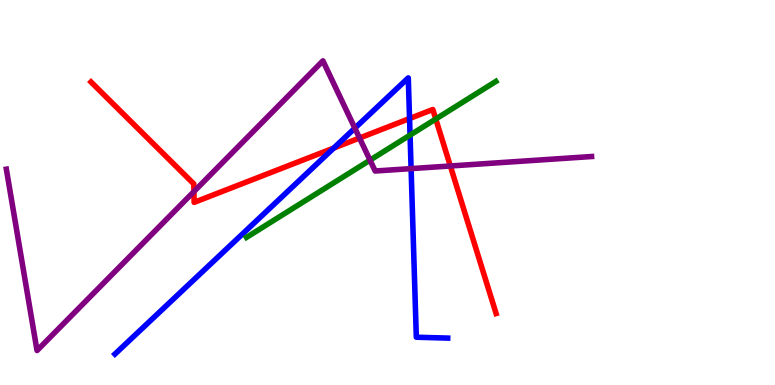[{'lines': ['blue', 'red'], 'intersections': [{'x': 4.31, 'y': 6.15}, {'x': 5.28, 'y': 6.92}]}, {'lines': ['green', 'red'], 'intersections': [{'x': 5.62, 'y': 6.91}]}, {'lines': ['purple', 'red'], 'intersections': [{'x': 2.5, 'y': 5.02}, {'x': 4.64, 'y': 6.42}, {'x': 5.81, 'y': 5.69}]}, {'lines': ['blue', 'green'], 'intersections': [{'x': 5.29, 'y': 6.49}]}, {'lines': ['blue', 'purple'], 'intersections': [{'x': 4.58, 'y': 6.67}, {'x': 5.3, 'y': 5.62}]}, {'lines': ['green', 'purple'], 'intersections': [{'x': 4.77, 'y': 5.84}]}]